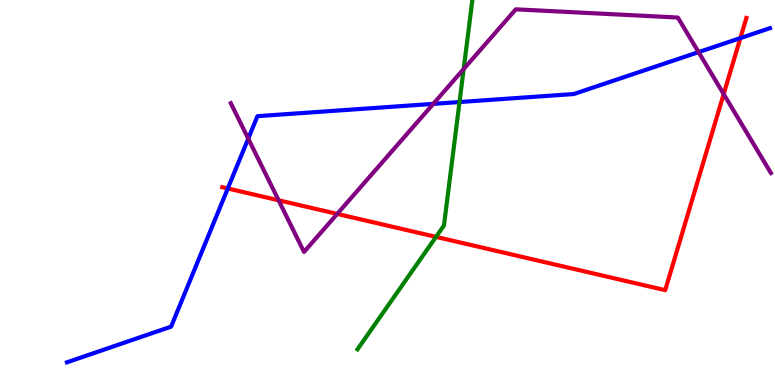[{'lines': ['blue', 'red'], 'intersections': [{'x': 2.94, 'y': 5.1}, {'x': 9.55, 'y': 9.01}]}, {'lines': ['green', 'red'], 'intersections': [{'x': 5.63, 'y': 3.85}]}, {'lines': ['purple', 'red'], 'intersections': [{'x': 3.59, 'y': 4.8}, {'x': 4.35, 'y': 4.44}, {'x': 9.34, 'y': 7.56}]}, {'lines': ['blue', 'green'], 'intersections': [{'x': 5.93, 'y': 7.35}]}, {'lines': ['blue', 'purple'], 'intersections': [{'x': 3.2, 'y': 6.4}, {'x': 5.59, 'y': 7.3}, {'x': 9.01, 'y': 8.65}]}, {'lines': ['green', 'purple'], 'intersections': [{'x': 5.98, 'y': 8.21}]}]